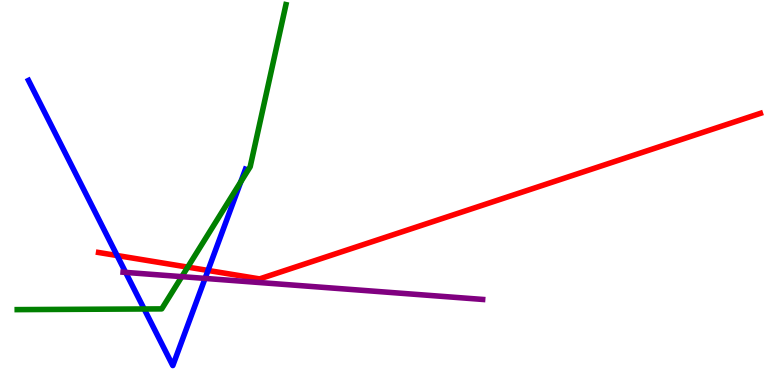[{'lines': ['blue', 'red'], 'intersections': [{'x': 1.51, 'y': 3.36}, {'x': 2.68, 'y': 2.98}]}, {'lines': ['green', 'red'], 'intersections': [{'x': 2.42, 'y': 3.06}]}, {'lines': ['purple', 'red'], 'intersections': []}, {'lines': ['blue', 'green'], 'intersections': [{'x': 1.86, 'y': 1.97}, {'x': 3.11, 'y': 5.28}]}, {'lines': ['blue', 'purple'], 'intersections': [{'x': 1.62, 'y': 2.92}, {'x': 2.65, 'y': 2.77}]}, {'lines': ['green', 'purple'], 'intersections': [{'x': 2.35, 'y': 2.81}]}]